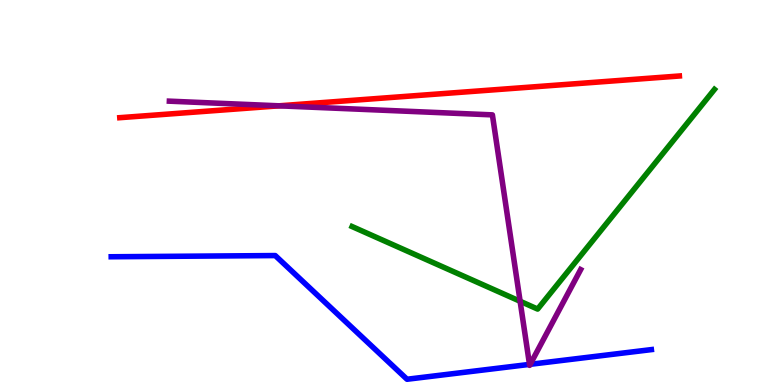[{'lines': ['blue', 'red'], 'intersections': []}, {'lines': ['green', 'red'], 'intersections': []}, {'lines': ['purple', 'red'], 'intersections': [{'x': 3.6, 'y': 7.25}]}, {'lines': ['blue', 'green'], 'intersections': []}, {'lines': ['blue', 'purple'], 'intersections': [{'x': 6.83, 'y': 0.535}, {'x': 6.84, 'y': 0.537}]}, {'lines': ['green', 'purple'], 'intersections': [{'x': 6.71, 'y': 2.17}]}]